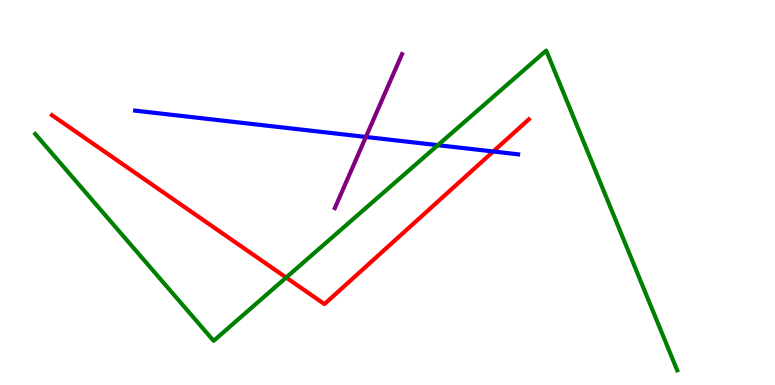[{'lines': ['blue', 'red'], 'intersections': [{'x': 6.36, 'y': 6.07}]}, {'lines': ['green', 'red'], 'intersections': [{'x': 3.69, 'y': 2.79}]}, {'lines': ['purple', 'red'], 'intersections': []}, {'lines': ['blue', 'green'], 'intersections': [{'x': 5.65, 'y': 6.23}]}, {'lines': ['blue', 'purple'], 'intersections': [{'x': 4.72, 'y': 6.44}]}, {'lines': ['green', 'purple'], 'intersections': []}]